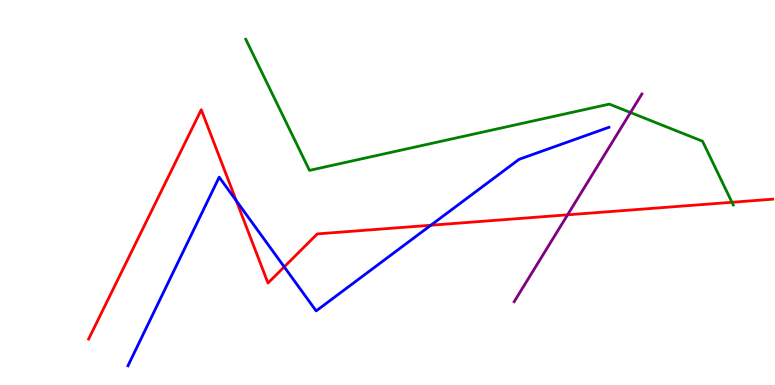[{'lines': ['blue', 'red'], 'intersections': [{'x': 3.05, 'y': 4.79}, {'x': 3.67, 'y': 3.07}, {'x': 5.56, 'y': 4.15}]}, {'lines': ['green', 'red'], 'intersections': [{'x': 9.44, 'y': 4.75}]}, {'lines': ['purple', 'red'], 'intersections': [{'x': 7.32, 'y': 4.42}]}, {'lines': ['blue', 'green'], 'intersections': []}, {'lines': ['blue', 'purple'], 'intersections': []}, {'lines': ['green', 'purple'], 'intersections': [{'x': 8.14, 'y': 7.08}]}]